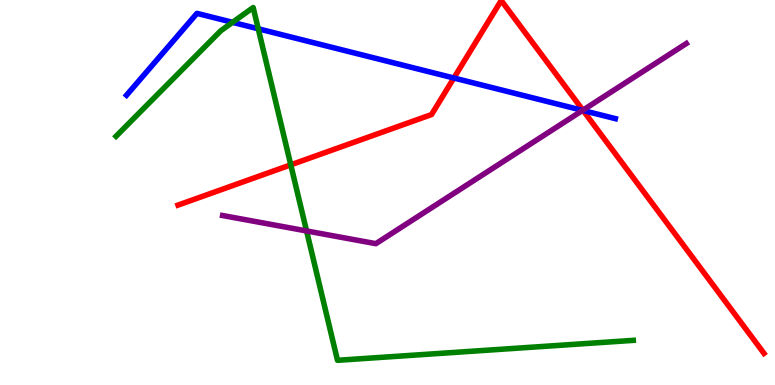[{'lines': ['blue', 'red'], 'intersections': [{'x': 5.86, 'y': 7.97}, {'x': 7.52, 'y': 7.13}]}, {'lines': ['green', 'red'], 'intersections': [{'x': 3.75, 'y': 5.72}]}, {'lines': ['purple', 'red'], 'intersections': [{'x': 7.52, 'y': 7.14}]}, {'lines': ['blue', 'green'], 'intersections': [{'x': 3.0, 'y': 9.42}, {'x': 3.33, 'y': 9.25}]}, {'lines': ['blue', 'purple'], 'intersections': [{'x': 7.52, 'y': 7.13}]}, {'lines': ['green', 'purple'], 'intersections': [{'x': 3.96, 'y': 4.0}]}]